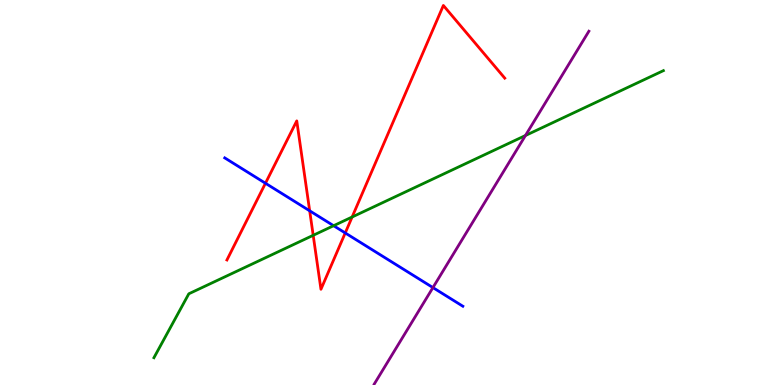[{'lines': ['blue', 'red'], 'intersections': [{'x': 3.43, 'y': 5.24}, {'x': 4.0, 'y': 4.52}, {'x': 4.45, 'y': 3.95}]}, {'lines': ['green', 'red'], 'intersections': [{'x': 4.04, 'y': 3.89}, {'x': 4.54, 'y': 4.36}]}, {'lines': ['purple', 'red'], 'intersections': []}, {'lines': ['blue', 'green'], 'intersections': [{'x': 4.3, 'y': 4.14}]}, {'lines': ['blue', 'purple'], 'intersections': [{'x': 5.59, 'y': 2.53}]}, {'lines': ['green', 'purple'], 'intersections': [{'x': 6.78, 'y': 6.48}]}]